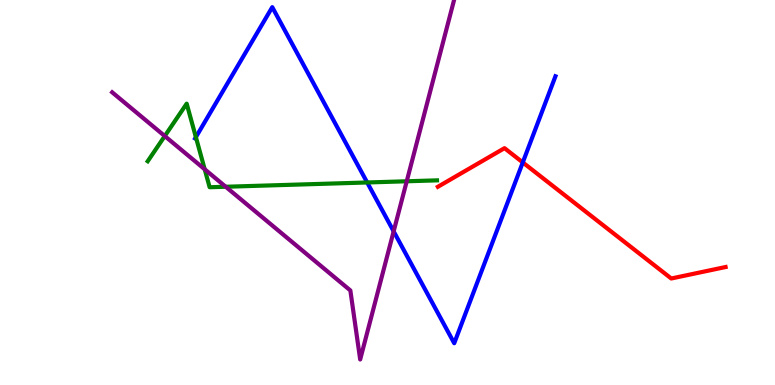[{'lines': ['blue', 'red'], 'intersections': [{'x': 6.75, 'y': 5.78}]}, {'lines': ['green', 'red'], 'intersections': []}, {'lines': ['purple', 'red'], 'intersections': []}, {'lines': ['blue', 'green'], 'intersections': [{'x': 2.53, 'y': 6.44}, {'x': 4.74, 'y': 5.26}]}, {'lines': ['blue', 'purple'], 'intersections': [{'x': 5.08, 'y': 3.99}]}, {'lines': ['green', 'purple'], 'intersections': [{'x': 2.13, 'y': 6.47}, {'x': 2.64, 'y': 5.6}, {'x': 2.91, 'y': 5.15}, {'x': 5.25, 'y': 5.29}]}]